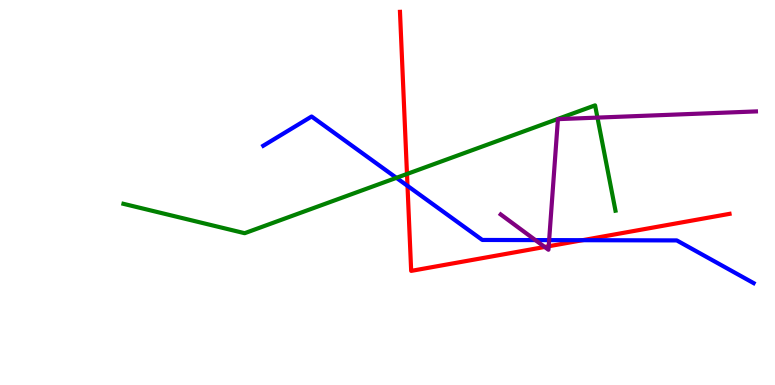[{'lines': ['blue', 'red'], 'intersections': [{'x': 5.26, 'y': 5.17}, {'x': 7.52, 'y': 3.76}]}, {'lines': ['green', 'red'], 'intersections': [{'x': 5.25, 'y': 5.48}]}, {'lines': ['purple', 'red'], 'intersections': [{'x': 7.03, 'y': 3.59}, {'x': 7.08, 'y': 3.6}]}, {'lines': ['blue', 'green'], 'intersections': [{'x': 5.12, 'y': 5.38}]}, {'lines': ['blue', 'purple'], 'intersections': [{'x': 6.91, 'y': 3.76}, {'x': 7.09, 'y': 3.76}]}, {'lines': ['green', 'purple'], 'intersections': [{'x': 7.71, 'y': 6.95}]}]